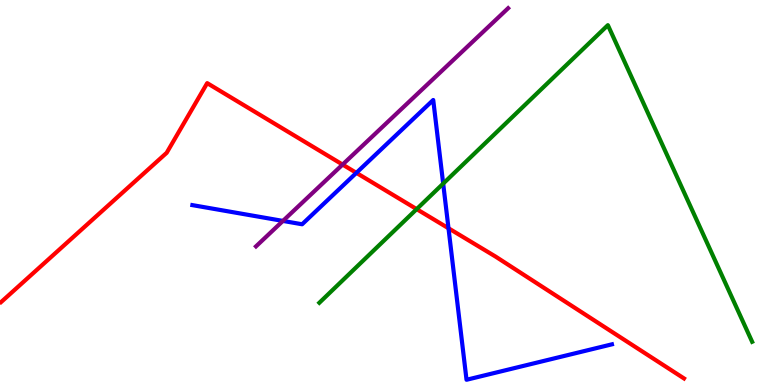[{'lines': ['blue', 'red'], 'intersections': [{'x': 4.6, 'y': 5.51}, {'x': 5.79, 'y': 4.07}]}, {'lines': ['green', 'red'], 'intersections': [{'x': 5.38, 'y': 4.57}]}, {'lines': ['purple', 'red'], 'intersections': [{'x': 4.42, 'y': 5.73}]}, {'lines': ['blue', 'green'], 'intersections': [{'x': 5.72, 'y': 5.23}]}, {'lines': ['blue', 'purple'], 'intersections': [{'x': 3.65, 'y': 4.26}]}, {'lines': ['green', 'purple'], 'intersections': []}]